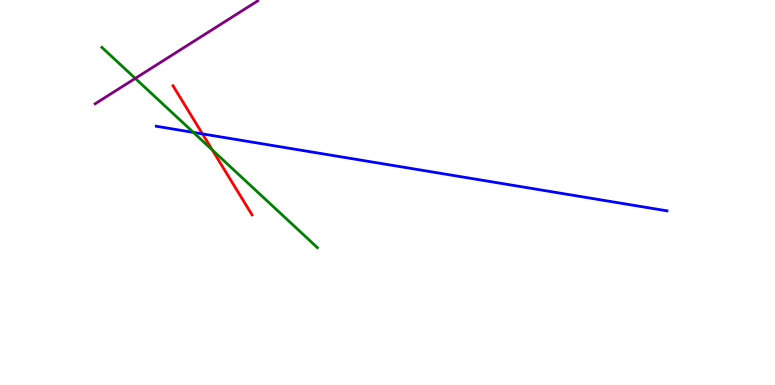[{'lines': ['blue', 'red'], 'intersections': [{'x': 2.61, 'y': 6.52}]}, {'lines': ['green', 'red'], 'intersections': [{'x': 2.74, 'y': 6.1}]}, {'lines': ['purple', 'red'], 'intersections': []}, {'lines': ['blue', 'green'], 'intersections': [{'x': 2.5, 'y': 6.56}]}, {'lines': ['blue', 'purple'], 'intersections': []}, {'lines': ['green', 'purple'], 'intersections': [{'x': 1.75, 'y': 7.96}]}]